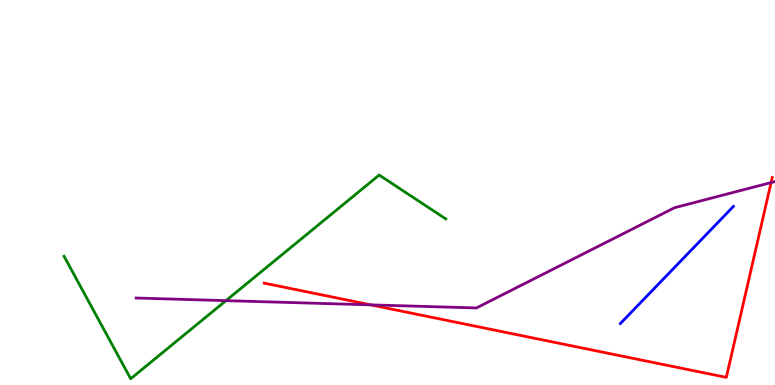[{'lines': ['blue', 'red'], 'intersections': []}, {'lines': ['green', 'red'], 'intersections': []}, {'lines': ['purple', 'red'], 'intersections': [{'x': 4.78, 'y': 2.08}, {'x': 9.95, 'y': 5.26}]}, {'lines': ['blue', 'green'], 'intersections': []}, {'lines': ['blue', 'purple'], 'intersections': []}, {'lines': ['green', 'purple'], 'intersections': [{'x': 2.92, 'y': 2.19}]}]